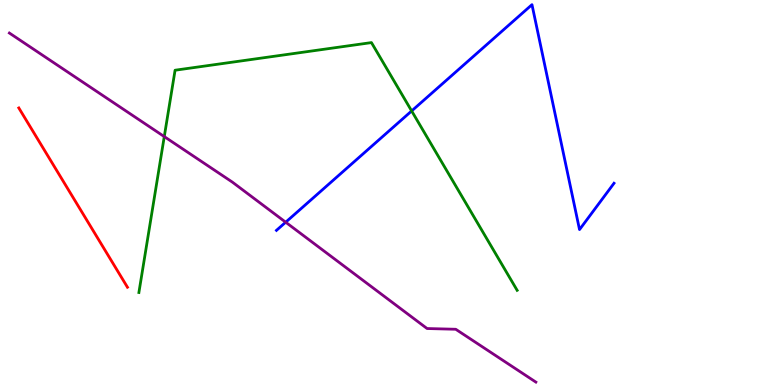[{'lines': ['blue', 'red'], 'intersections': []}, {'lines': ['green', 'red'], 'intersections': []}, {'lines': ['purple', 'red'], 'intersections': []}, {'lines': ['blue', 'green'], 'intersections': [{'x': 5.31, 'y': 7.12}]}, {'lines': ['blue', 'purple'], 'intersections': [{'x': 3.69, 'y': 4.23}]}, {'lines': ['green', 'purple'], 'intersections': [{'x': 2.12, 'y': 6.45}]}]